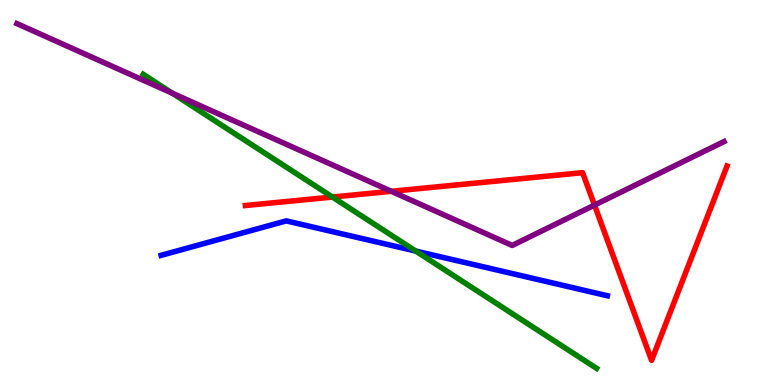[{'lines': ['blue', 'red'], 'intersections': []}, {'lines': ['green', 'red'], 'intersections': [{'x': 4.29, 'y': 4.88}]}, {'lines': ['purple', 'red'], 'intersections': [{'x': 5.05, 'y': 5.03}, {'x': 7.67, 'y': 4.67}]}, {'lines': ['blue', 'green'], 'intersections': [{'x': 5.36, 'y': 3.48}]}, {'lines': ['blue', 'purple'], 'intersections': []}, {'lines': ['green', 'purple'], 'intersections': [{'x': 2.23, 'y': 7.58}]}]